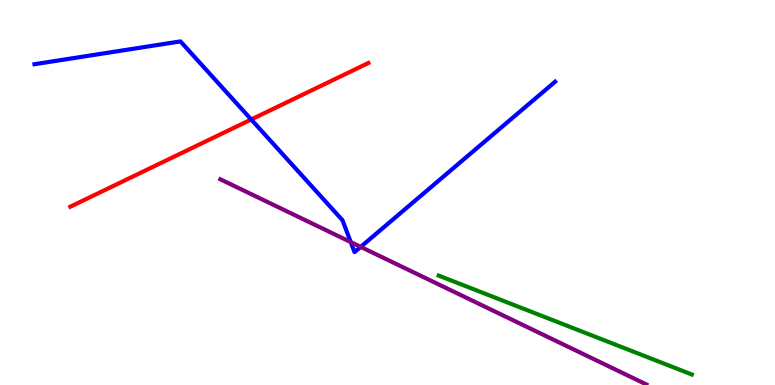[{'lines': ['blue', 'red'], 'intersections': [{'x': 3.24, 'y': 6.9}]}, {'lines': ['green', 'red'], 'intersections': []}, {'lines': ['purple', 'red'], 'intersections': []}, {'lines': ['blue', 'green'], 'intersections': []}, {'lines': ['blue', 'purple'], 'intersections': [{'x': 4.53, 'y': 3.71}, {'x': 4.65, 'y': 3.59}]}, {'lines': ['green', 'purple'], 'intersections': []}]